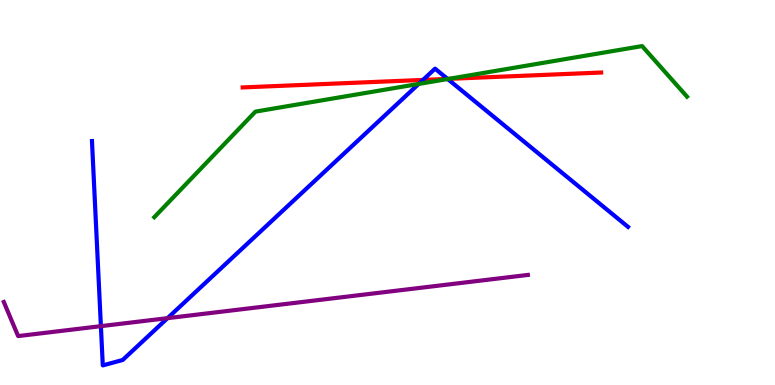[{'lines': ['blue', 'red'], 'intersections': [{'x': 5.46, 'y': 7.92}, {'x': 5.77, 'y': 7.95}]}, {'lines': ['green', 'red'], 'intersections': [{'x': 5.79, 'y': 7.95}]}, {'lines': ['purple', 'red'], 'intersections': []}, {'lines': ['blue', 'green'], 'intersections': [{'x': 5.4, 'y': 7.82}, {'x': 5.78, 'y': 7.95}]}, {'lines': ['blue', 'purple'], 'intersections': [{'x': 1.3, 'y': 1.53}, {'x': 2.16, 'y': 1.74}]}, {'lines': ['green', 'purple'], 'intersections': []}]